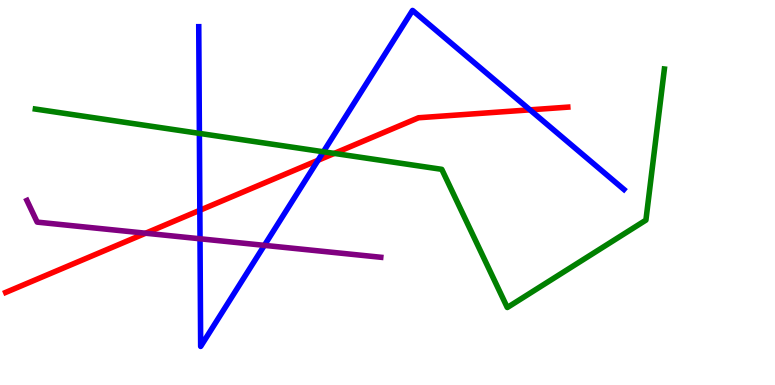[{'lines': ['blue', 'red'], 'intersections': [{'x': 2.58, 'y': 4.54}, {'x': 4.1, 'y': 5.84}, {'x': 6.84, 'y': 7.15}]}, {'lines': ['green', 'red'], 'intersections': [{'x': 4.31, 'y': 6.02}]}, {'lines': ['purple', 'red'], 'intersections': [{'x': 1.88, 'y': 3.94}]}, {'lines': ['blue', 'green'], 'intersections': [{'x': 2.57, 'y': 6.54}, {'x': 4.17, 'y': 6.06}]}, {'lines': ['blue', 'purple'], 'intersections': [{'x': 2.58, 'y': 3.8}, {'x': 3.41, 'y': 3.63}]}, {'lines': ['green', 'purple'], 'intersections': []}]